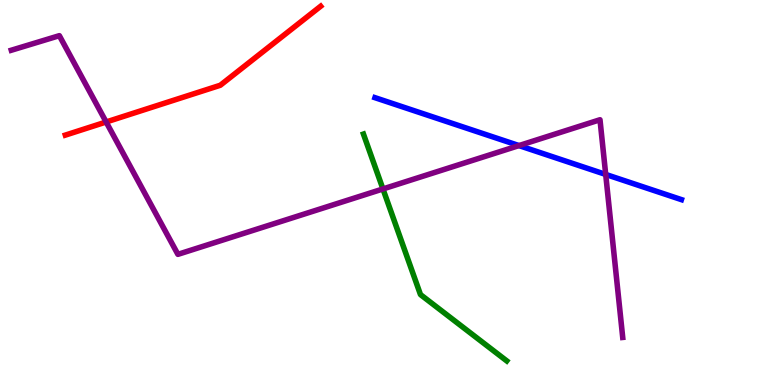[{'lines': ['blue', 'red'], 'intersections': []}, {'lines': ['green', 'red'], 'intersections': []}, {'lines': ['purple', 'red'], 'intersections': [{'x': 1.37, 'y': 6.83}]}, {'lines': ['blue', 'green'], 'intersections': []}, {'lines': ['blue', 'purple'], 'intersections': [{'x': 6.7, 'y': 6.22}, {'x': 7.82, 'y': 5.47}]}, {'lines': ['green', 'purple'], 'intersections': [{'x': 4.94, 'y': 5.09}]}]